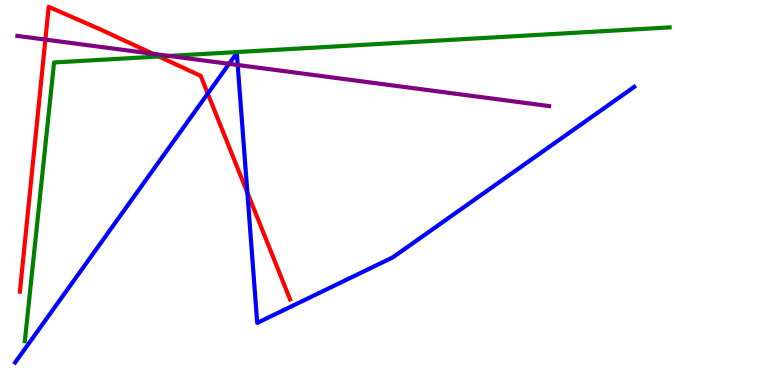[{'lines': ['blue', 'red'], 'intersections': [{'x': 2.68, 'y': 7.57}, {'x': 3.19, 'y': 5.0}]}, {'lines': ['green', 'red'], 'intersections': [{'x': 2.05, 'y': 8.53}]}, {'lines': ['purple', 'red'], 'intersections': [{'x': 0.585, 'y': 8.97}, {'x': 1.97, 'y': 8.6}]}, {'lines': ['blue', 'green'], 'intersections': []}, {'lines': ['blue', 'purple'], 'intersections': [{'x': 2.96, 'y': 8.34}, {'x': 3.07, 'y': 8.31}]}, {'lines': ['green', 'purple'], 'intersections': [{'x': 2.18, 'y': 8.55}]}]